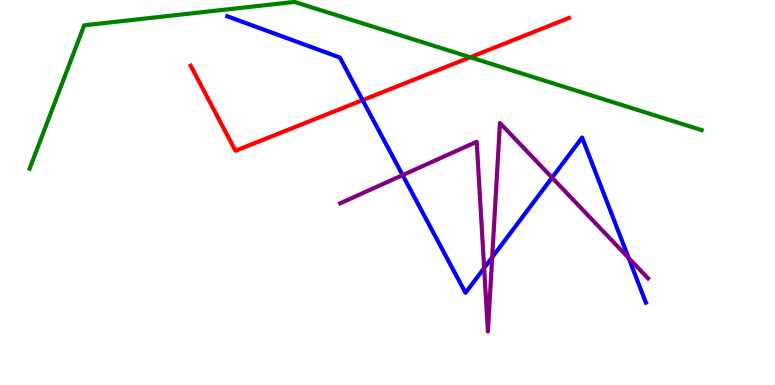[{'lines': ['blue', 'red'], 'intersections': [{'x': 4.68, 'y': 7.4}]}, {'lines': ['green', 'red'], 'intersections': [{'x': 6.07, 'y': 8.51}]}, {'lines': ['purple', 'red'], 'intersections': []}, {'lines': ['blue', 'green'], 'intersections': []}, {'lines': ['blue', 'purple'], 'intersections': [{'x': 5.2, 'y': 5.45}, {'x': 6.25, 'y': 3.04}, {'x': 6.35, 'y': 3.32}, {'x': 7.12, 'y': 5.39}, {'x': 8.11, 'y': 3.3}]}, {'lines': ['green', 'purple'], 'intersections': []}]